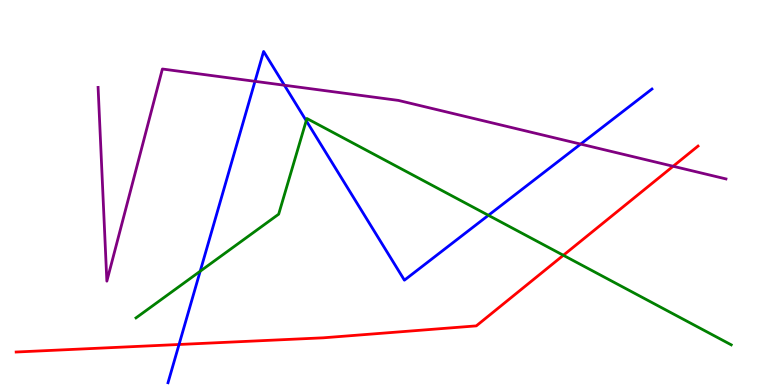[{'lines': ['blue', 'red'], 'intersections': [{'x': 2.31, 'y': 1.05}]}, {'lines': ['green', 'red'], 'intersections': [{'x': 7.27, 'y': 3.37}]}, {'lines': ['purple', 'red'], 'intersections': [{'x': 8.69, 'y': 5.68}]}, {'lines': ['blue', 'green'], 'intersections': [{'x': 2.58, 'y': 2.95}, {'x': 3.95, 'y': 6.87}, {'x': 6.3, 'y': 4.41}]}, {'lines': ['blue', 'purple'], 'intersections': [{'x': 3.29, 'y': 7.89}, {'x': 3.67, 'y': 7.79}, {'x': 7.49, 'y': 6.26}]}, {'lines': ['green', 'purple'], 'intersections': []}]